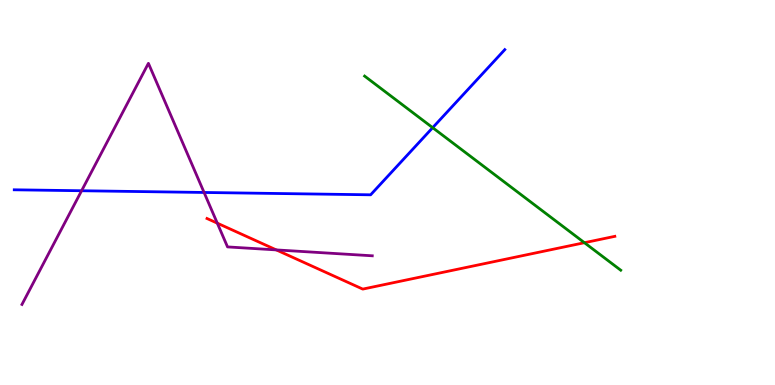[{'lines': ['blue', 'red'], 'intersections': []}, {'lines': ['green', 'red'], 'intersections': [{'x': 7.54, 'y': 3.7}]}, {'lines': ['purple', 'red'], 'intersections': [{'x': 2.8, 'y': 4.2}, {'x': 3.57, 'y': 3.51}]}, {'lines': ['blue', 'green'], 'intersections': [{'x': 5.58, 'y': 6.68}]}, {'lines': ['blue', 'purple'], 'intersections': [{'x': 1.05, 'y': 5.05}, {'x': 2.63, 'y': 5.0}]}, {'lines': ['green', 'purple'], 'intersections': []}]